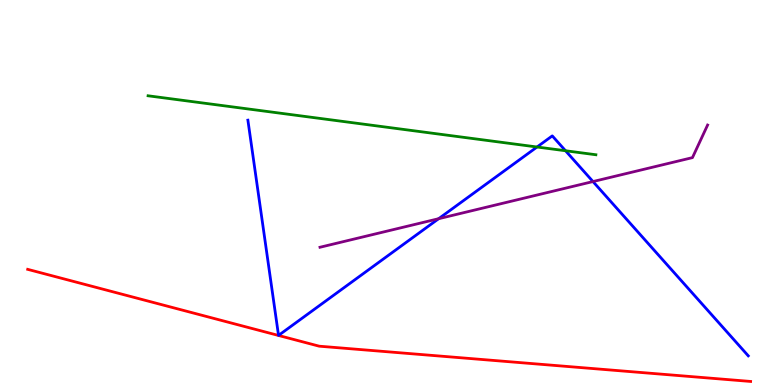[{'lines': ['blue', 'red'], 'intersections': []}, {'lines': ['green', 'red'], 'intersections': []}, {'lines': ['purple', 'red'], 'intersections': []}, {'lines': ['blue', 'green'], 'intersections': [{'x': 6.93, 'y': 6.18}, {'x': 7.3, 'y': 6.08}]}, {'lines': ['blue', 'purple'], 'intersections': [{'x': 5.66, 'y': 4.32}, {'x': 7.65, 'y': 5.28}]}, {'lines': ['green', 'purple'], 'intersections': []}]